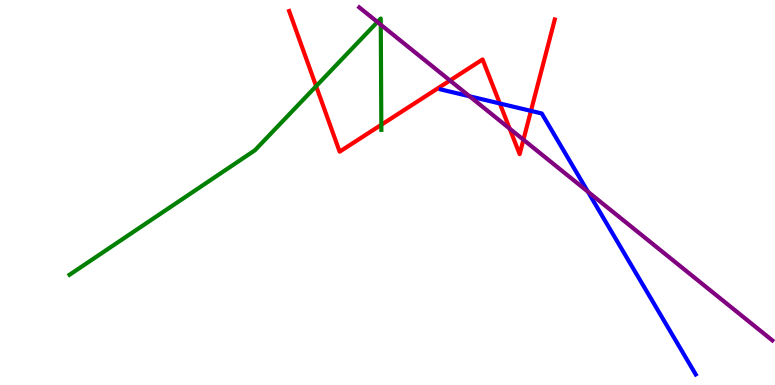[{'lines': ['blue', 'red'], 'intersections': [{'x': 6.45, 'y': 7.31}, {'x': 6.85, 'y': 7.12}]}, {'lines': ['green', 'red'], 'intersections': [{'x': 4.08, 'y': 7.76}, {'x': 4.92, 'y': 6.76}]}, {'lines': ['purple', 'red'], 'intersections': [{'x': 5.81, 'y': 7.91}, {'x': 6.58, 'y': 6.66}, {'x': 6.75, 'y': 6.37}]}, {'lines': ['blue', 'green'], 'intersections': []}, {'lines': ['blue', 'purple'], 'intersections': [{'x': 6.06, 'y': 7.5}, {'x': 7.59, 'y': 5.02}]}, {'lines': ['green', 'purple'], 'intersections': [{'x': 4.87, 'y': 9.43}, {'x': 4.91, 'y': 9.36}]}]